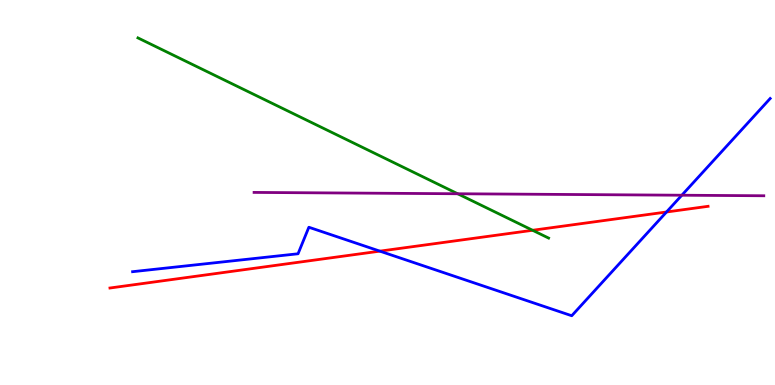[{'lines': ['blue', 'red'], 'intersections': [{'x': 4.9, 'y': 3.48}, {'x': 8.6, 'y': 4.49}]}, {'lines': ['green', 'red'], 'intersections': [{'x': 6.87, 'y': 4.02}]}, {'lines': ['purple', 'red'], 'intersections': []}, {'lines': ['blue', 'green'], 'intersections': []}, {'lines': ['blue', 'purple'], 'intersections': [{'x': 8.8, 'y': 4.93}]}, {'lines': ['green', 'purple'], 'intersections': [{'x': 5.91, 'y': 4.97}]}]